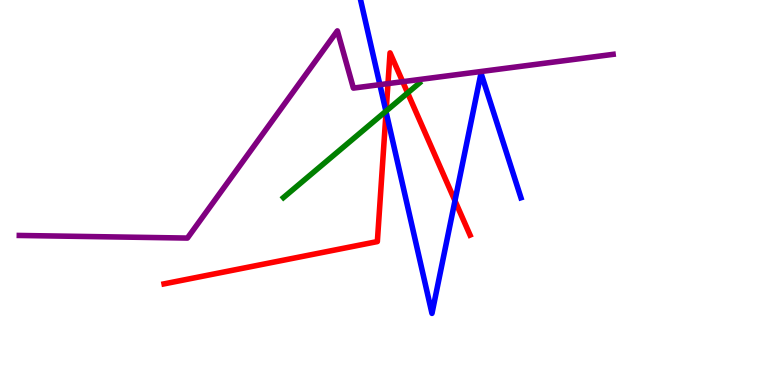[{'lines': ['blue', 'red'], 'intersections': [{'x': 4.98, 'y': 7.09}, {'x': 5.87, 'y': 4.79}]}, {'lines': ['green', 'red'], 'intersections': [{'x': 4.98, 'y': 7.12}, {'x': 5.26, 'y': 7.59}]}, {'lines': ['purple', 'red'], 'intersections': [{'x': 5.01, 'y': 7.83}, {'x': 5.2, 'y': 7.88}]}, {'lines': ['blue', 'green'], 'intersections': [{'x': 4.98, 'y': 7.11}]}, {'lines': ['blue', 'purple'], 'intersections': [{'x': 4.9, 'y': 7.8}]}, {'lines': ['green', 'purple'], 'intersections': []}]